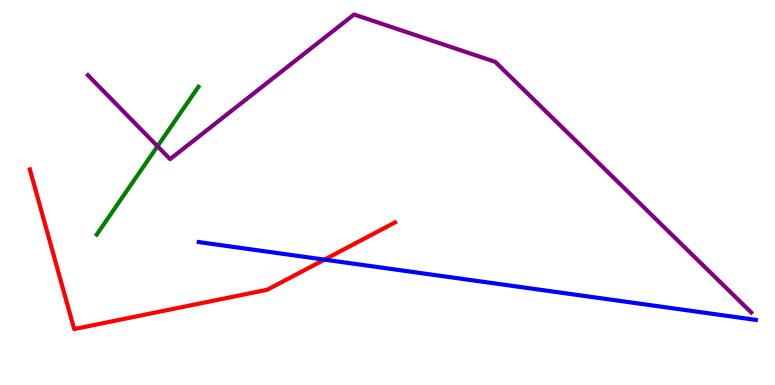[{'lines': ['blue', 'red'], 'intersections': [{'x': 4.19, 'y': 3.26}]}, {'lines': ['green', 'red'], 'intersections': []}, {'lines': ['purple', 'red'], 'intersections': []}, {'lines': ['blue', 'green'], 'intersections': []}, {'lines': ['blue', 'purple'], 'intersections': []}, {'lines': ['green', 'purple'], 'intersections': [{'x': 2.03, 'y': 6.2}]}]